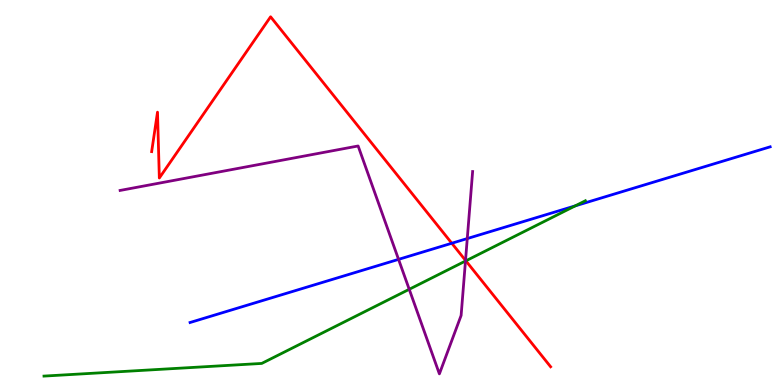[{'lines': ['blue', 'red'], 'intersections': [{'x': 5.83, 'y': 3.68}]}, {'lines': ['green', 'red'], 'intersections': [{'x': 6.01, 'y': 3.23}]}, {'lines': ['purple', 'red'], 'intersections': [{'x': 6.01, 'y': 3.24}]}, {'lines': ['blue', 'green'], 'intersections': [{'x': 7.42, 'y': 4.65}]}, {'lines': ['blue', 'purple'], 'intersections': [{'x': 5.14, 'y': 3.26}, {'x': 6.03, 'y': 3.8}]}, {'lines': ['green', 'purple'], 'intersections': [{'x': 5.28, 'y': 2.49}, {'x': 6.01, 'y': 3.22}]}]